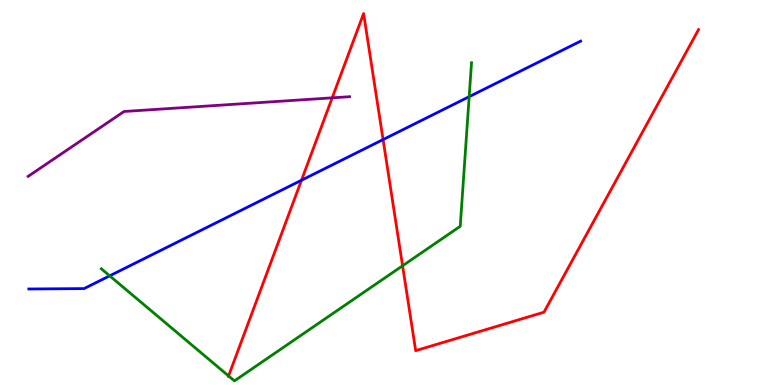[{'lines': ['blue', 'red'], 'intersections': [{'x': 3.89, 'y': 5.32}, {'x': 4.94, 'y': 6.37}]}, {'lines': ['green', 'red'], 'intersections': [{'x': 2.95, 'y': 0.236}, {'x': 5.19, 'y': 3.1}]}, {'lines': ['purple', 'red'], 'intersections': [{'x': 4.29, 'y': 7.46}]}, {'lines': ['blue', 'green'], 'intersections': [{'x': 1.42, 'y': 2.84}, {'x': 6.05, 'y': 7.49}]}, {'lines': ['blue', 'purple'], 'intersections': []}, {'lines': ['green', 'purple'], 'intersections': []}]